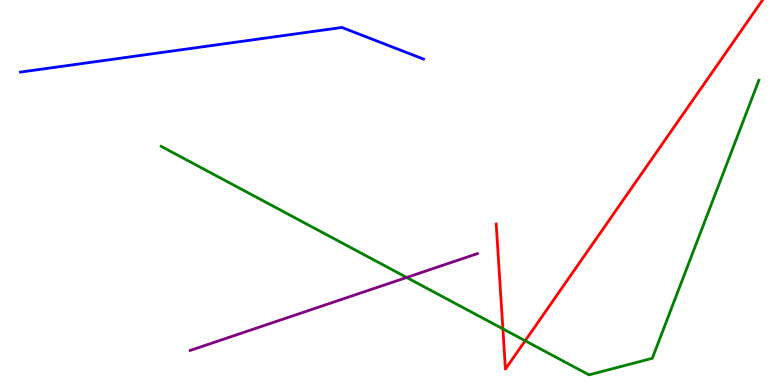[{'lines': ['blue', 'red'], 'intersections': []}, {'lines': ['green', 'red'], 'intersections': [{'x': 6.49, 'y': 1.46}, {'x': 6.78, 'y': 1.15}]}, {'lines': ['purple', 'red'], 'intersections': []}, {'lines': ['blue', 'green'], 'intersections': []}, {'lines': ['blue', 'purple'], 'intersections': []}, {'lines': ['green', 'purple'], 'intersections': [{'x': 5.25, 'y': 2.79}]}]